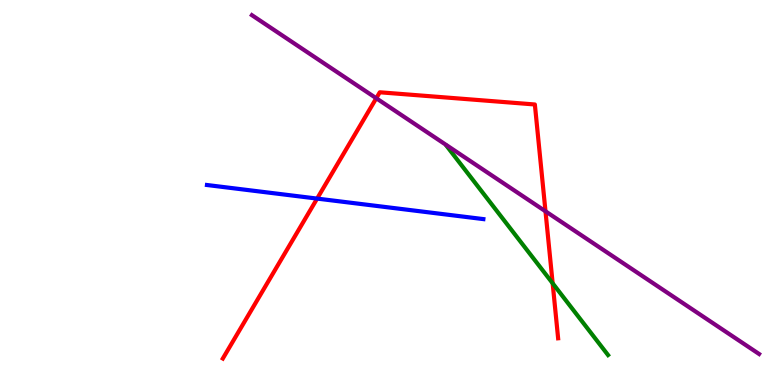[{'lines': ['blue', 'red'], 'intersections': [{'x': 4.09, 'y': 4.84}]}, {'lines': ['green', 'red'], 'intersections': [{'x': 7.13, 'y': 2.64}]}, {'lines': ['purple', 'red'], 'intersections': [{'x': 4.86, 'y': 7.45}, {'x': 7.04, 'y': 4.51}]}, {'lines': ['blue', 'green'], 'intersections': []}, {'lines': ['blue', 'purple'], 'intersections': []}, {'lines': ['green', 'purple'], 'intersections': []}]